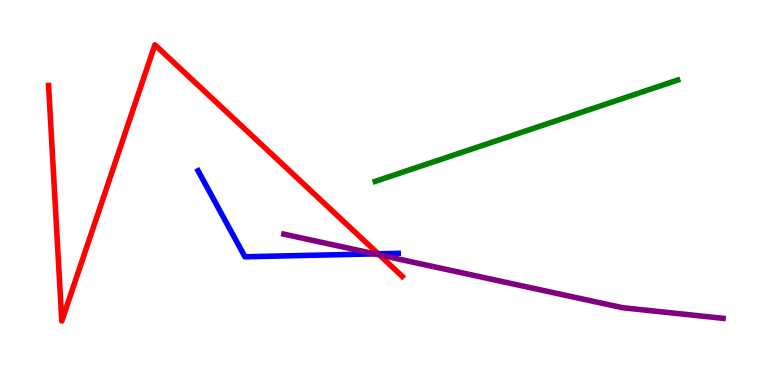[{'lines': ['blue', 'red'], 'intersections': [{'x': 4.88, 'y': 3.41}]}, {'lines': ['green', 'red'], 'intersections': []}, {'lines': ['purple', 'red'], 'intersections': [{'x': 4.89, 'y': 3.38}]}, {'lines': ['blue', 'green'], 'intersections': []}, {'lines': ['blue', 'purple'], 'intersections': [{'x': 4.84, 'y': 3.41}]}, {'lines': ['green', 'purple'], 'intersections': []}]